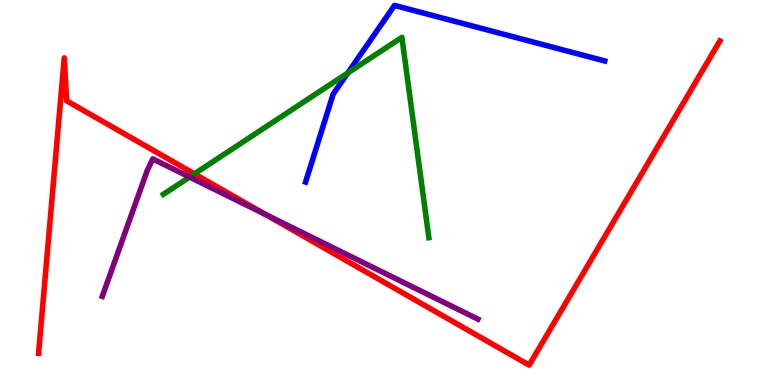[{'lines': ['blue', 'red'], 'intersections': []}, {'lines': ['green', 'red'], 'intersections': [{'x': 2.51, 'y': 5.48}]}, {'lines': ['purple', 'red'], 'intersections': [{'x': 3.43, 'y': 4.43}]}, {'lines': ['blue', 'green'], 'intersections': [{'x': 4.49, 'y': 8.11}]}, {'lines': ['blue', 'purple'], 'intersections': []}, {'lines': ['green', 'purple'], 'intersections': [{'x': 2.45, 'y': 5.4}]}]